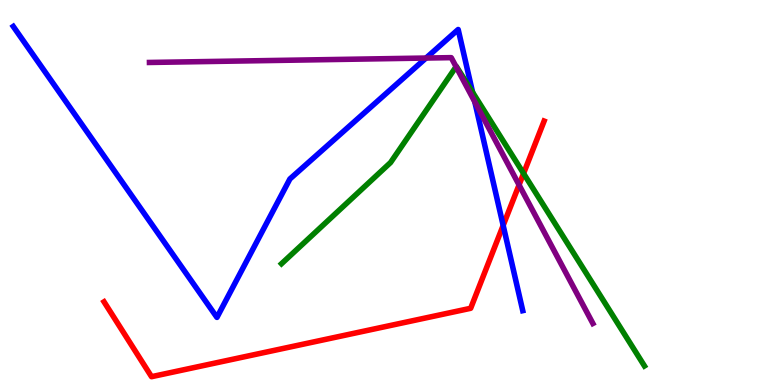[{'lines': ['blue', 'red'], 'intersections': [{'x': 6.49, 'y': 4.14}]}, {'lines': ['green', 'red'], 'intersections': [{'x': 6.76, 'y': 5.49}]}, {'lines': ['purple', 'red'], 'intersections': [{'x': 6.7, 'y': 5.2}]}, {'lines': ['blue', 'green'], 'intersections': [{'x': 6.1, 'y': 7.6}]}, {'lines': ['blue', 'purple'], 'intersections': [{'x': 5.5, 'y': 8.49}, {'x': 6.13, 'y': 7.35}]}, {'lines': ['green', 'purple'], 'intersections': [{'x': 5.88, 'y': 8.27}]}]